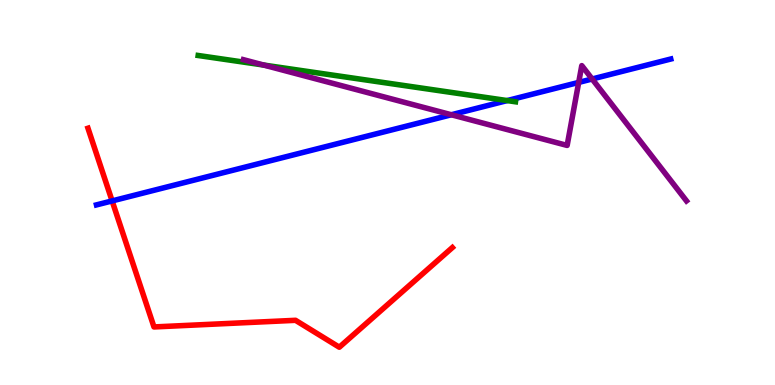[{'lines': ['blue', 'red'], 'intersections': [{'x': 1.45, 'y': 4.78}]}, {'lines': ['green', 'red'], 'intersections': []}, {'lines': ['purple', 'red'], 'intersections': []}, {'lines': ['blue', 'green'], 'intersections': [{'x': 6.54, 'y': 7.39}]}, {'lines': ['blue', 'purple'], 'intersections': [{'x': 5.82, 'y': 7.02}, {'x': 7.47, 'y': 7.86}, {'x': 7.64, 'y': 7.95}]}, {'lines': ['green', 'purple'], 'intersections': [{'x': 3.4, 'y': 8.31}]}]